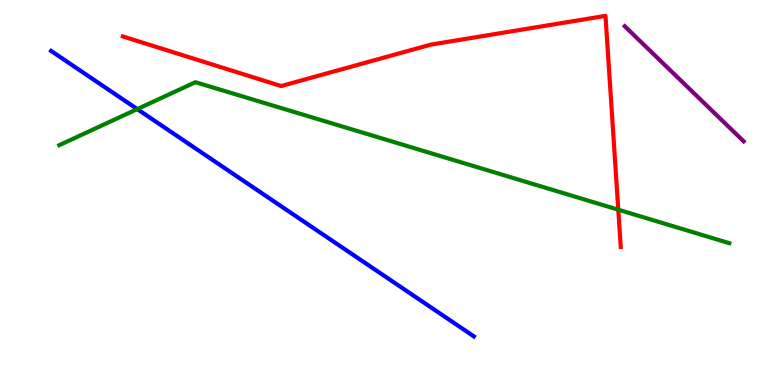[{'lines': ['blue', 'red'], 'intersections': []}, {'lines': ['green', 'red'], 'intersections': [{'x': 7.98, 'y': 4.55}]}, {'lines': ['purple', 'red'], 'intersections': []}, {'lines': ['blue', 'green'], 'intersections': [{'x': 1.77, 'y': 7.17}]}, {'lines': ['blue', 'purple'], 'intersections': []}, {'lines': ['green', 'purple'], 'intersections': []}]